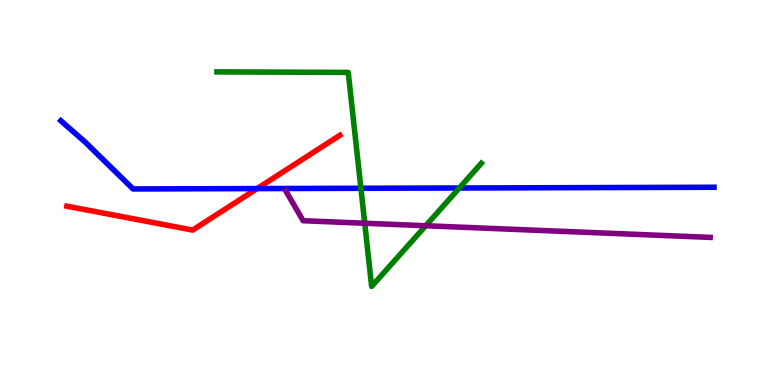[{'lines': ['blue', 'red'], 'intersections': [{'x': 3.32, 'y': 5.1}]}, {'lines': ['green', 'red'], 'intersections': []}, {'lines': ['purple', 'red'], 'intersections': []}, {'lines': ['blue', 'green'], 'intersections': [{'x': 4.66, 'y': 5.11}, {'x': 5.93, 'y': 5.12}]}, {'lines': ['blue', 'purple'], 'intersections': []}, {'lines': ['green', 'purple'], 'intersections': [{'x': 4.71, 'y': 4.2}, {'x': 5.49, 'y': 4.14}]}]